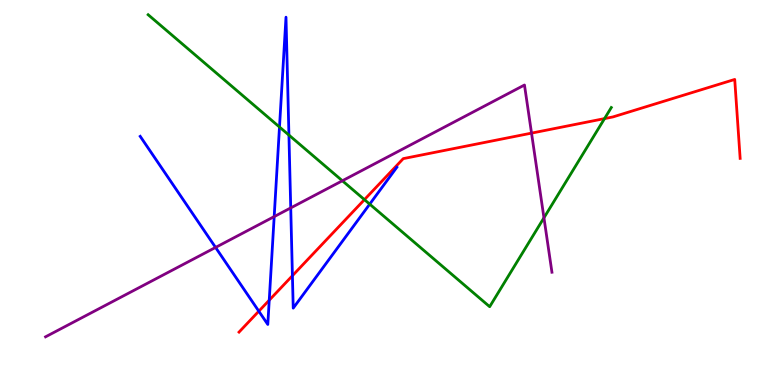[{'lines': ['blue', 'red'], 'intersections': [{'x': 3.34, 'y': 1.92}, {'x': 3.47, 'y': 2.2}, {'x': 3.77, 'y': 2.84}]}, {'lines': ['green', 'red'], 'intersections': [{'x': 4.7, 'y': 4.81}, {'x': 7.8, 'y': 6.92}]}, {'lines': ['purple', 'red'], 'intersections': [{'x': 6.86, 'y': 6.54}]}, {'lines': ['blue', 'green'], 'intersections': [{'x': 3.61, 'y': 6.7}, {'x': 3.73, 'y': 6.49}, {'x': 4.77, 'y': 4.7}]}, {'lines': ['blue', 'purple'], 'intersections': [{'x': 2.78, 'y': 3.57}, {'x': 3.54, 'y': 4.37}, {'x': 3.75, 'y': 4.6}]}, {'lines': ['green', 'purple'], 'intersections': [{'x': 4.42, 'y': 5.3}, {'x': 7.02, 'y': 4.34}]}]